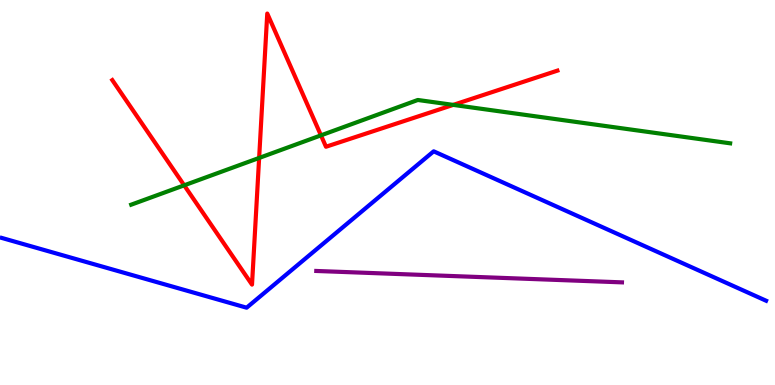[{'lines': ['blue', 'red'], 'intersections': []}, {'lines': ['green', 'red'], 'intersections': [{'x': 2.38, 'y': 5.19}, {'x': 3.34, 'y': 5.9}, {'x': 4.14, 'y': 6.48}, {'x': 5.85, 'y': 7.28}]}, {'lines': ['purple', 'red'], 'intersections': []}, {'lines': ['blue', 'green'], 'intersections': []}, {'lines': ['blue', 'purple'], 'intersections': []}, {'lines': ['green', 'purple'], 'intersections': []}]